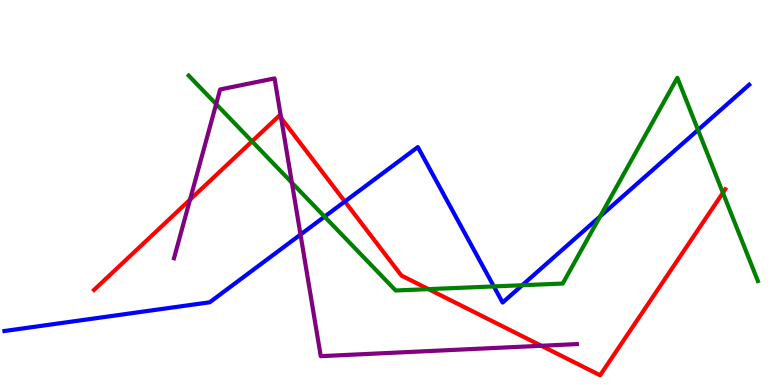[{'lines': ['blue', 'red'], 'intersections': [{'x': 4.45, 'y': 4.77}]}, {'lines': ['green', 'red'], 'intersections': [{'x': 3.25, 'y': 6.33}, {'x': 5.53, 'y': 2.49}, {'x': 9.33, 'y': 4.99}]}, {'lines': ['purple', 'red'], 'intersections': [{'x': 2.45, 'y': 4.81}, {'x': 3.63, 'y': 6.93}, {'x': 6.99, 'y': 1.02}]}, {'lines': ['blue', 'green'], 'intersections': [{'x': 4.19, 'y': 4.37}, {'x': 6.37, 'y': 2.56}, {'x': 6.74, 'y': 2.59}, {'x': 7.74, 'y': 4.38}, {'x': 9.01, 'y': 6.62}]}, {'lines': ['blue', 'purple'], 'intersections': [{'x': 3.88, 'y': 3.91}]}, {'lines': ['green', 'purple'], 'intersections': [{'x': 2.79, 'y': 7.3}, {'x': 3.77, 'y': 5.25}]}]